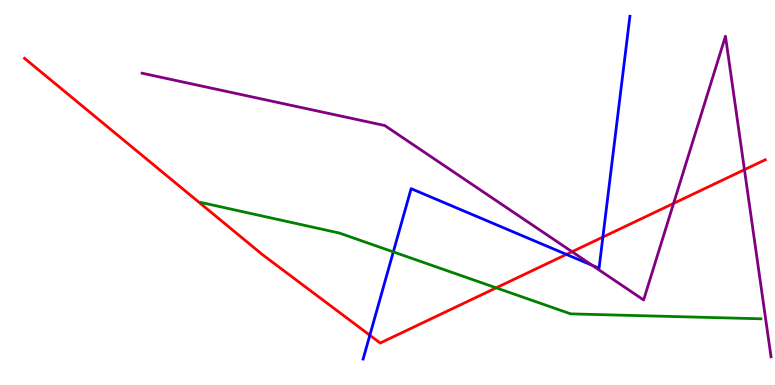[{'lines': ['blue', 'red'], 'intersections': [{'x': 4.77, 'y': 1.29}, {'x': 7.31, 'y': 3.39}, {'x': 7.78, 'y': 3.84}]}, {'lines': ['green', 'red'], 'intersections': [{'x': 6.4, 'y': 2.52}]}, {'lines': ['purple', 'red'], 'intersections': [{'x': 7.38, 'y': 3.46}, {'x': 8.69, 'y': 4.72}, {'x': 9.61, 'y': 5.59}]}, {'lines': ['blue', 'green'], 'intersections': [{'x': 5.08, 'y': 3.46}]}, {'lines': ['blue', 'purple'], 'intersections': [{'x': 7.64, 'y': 3.11}]}, {'lines': ['green', 'purple'], 'intersections': []}]